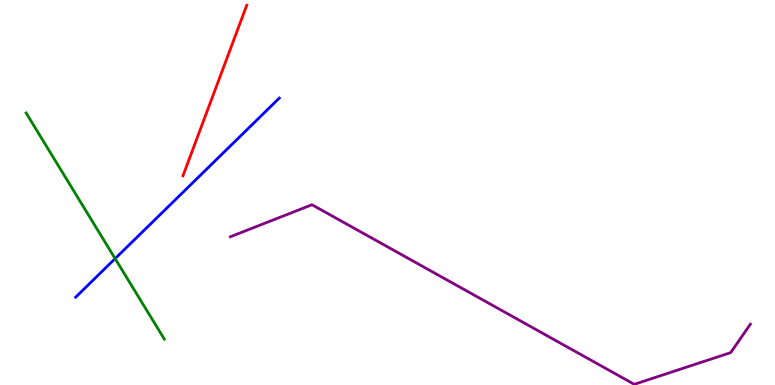[{'lines': ['blue', 'red'], 'intersections': []}, {'lines': ['green', 'red'], 'intersections': []}, {'lines': ['purple', 'red'], 'intersections': []}, {'lines': ['blue', 'green'], 'intersections': [{'x': 1.49, 'y': 3.28}]}, {'lines': ['blue', 'purple'], 'intersections': []}, {'lines': ['green', 'purple'], 'intersections': []}]